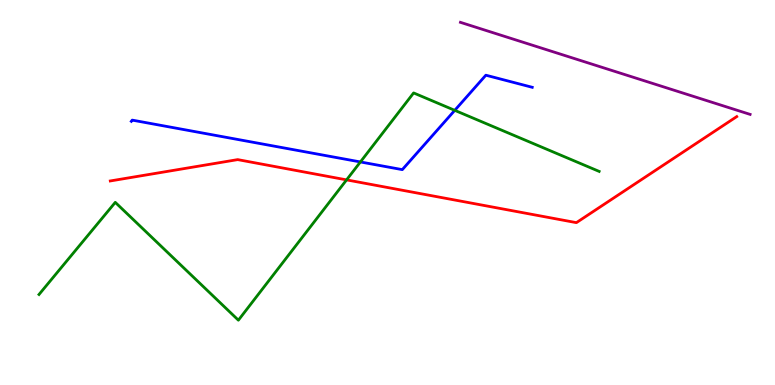[{'lines': ['blue', 'red'], 'intersections': []}, {'lines': ['green', 'red'], 'intersections': [{'x': 4.47, 'y': 5.33}]}, {'lines': ['purple', 'red'], 'intersections': []}, {'lines': ['blue', 'green'], 'intersections': [{'x': 4.65, 'y': 5.79}, {'x': 5.87, 'y': 7.13}]}, {'lines': ['blue', 'purple'], 'intersections': []}, {'lines': ['green', 'purple'], 'intersections': []}]